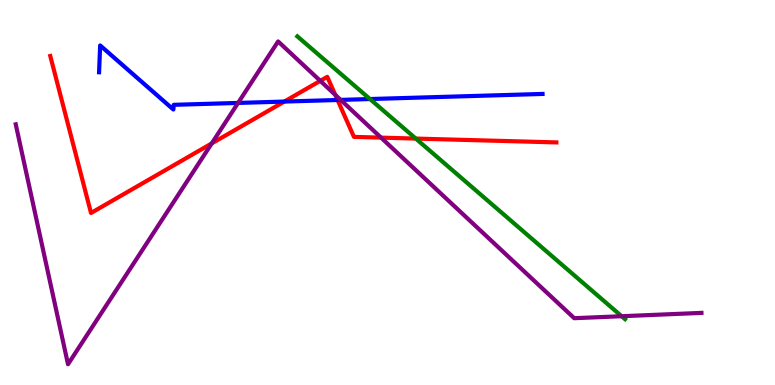[{'lines': ['blue', 'red'], 'intersections': [{'x': 3.67, 'y': 7.36}, {'x': 4.36, 'y': 7.4}]}, {'lines': ['green', 'red'], 'intersections': [{'x': 5.36, 'y': 6.4}]}, {'lines': ['purple', 'red'], 'intersections': [{'x': 2.73, 'y': 6.28}, {'x': 4.13, 'y': 7.9}, {'x': 4.33, 'y': 7.54}, {'x': 4.92, 'y': 6.43}]}, {'lines': ['blue', 'green'], 'intersections': [{'x': 4.77, 'y': 7.43}]}, {'lines': ['blue', 'purple'], 'intersections': [{'x': 3.07, 'y': 7.33}, {'x': 4.4, 'y': 7.41}]}, {'lines': ['green', 'purple'], 'intersections': [{'x': 8.02, 'y': 1.79}]}]